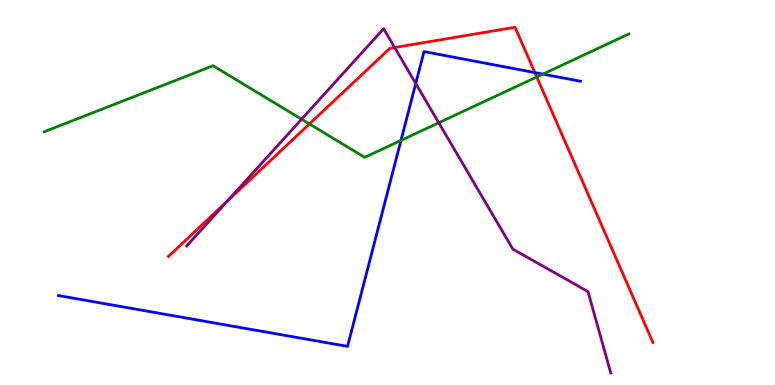[{'lines': ['blue', 'red'], 'intersections': [{'x': 6.9, 'y': 8.11}]}, {'lines': ['green', 'red'], 'intersections': [{'x': 3.99, 'y': 6.78}, {'x': 6.93, 'y': 8.0}]}, {'lines': ['purple', 'red'], 'intersections': [{'x': 2.94, 'y': 4.78}, {'x': 5.09, 'y': 8.77}]}, {'lines': ['blue', 'green'], 'intersections': [{'x': 5.17, 'y': 6.35}, {'x': 7.01, 'y': 8.08}]}, {'lines': ['blue', 'purple'], 'intersections': [{'x': 5.36, 'y': 7.83}]}, {'lines': ['green', 'purple'], 'intersections': [{'x': 3.89, 'y': 6.9}, {'x': 5.66, 'y': 6.81}]}]